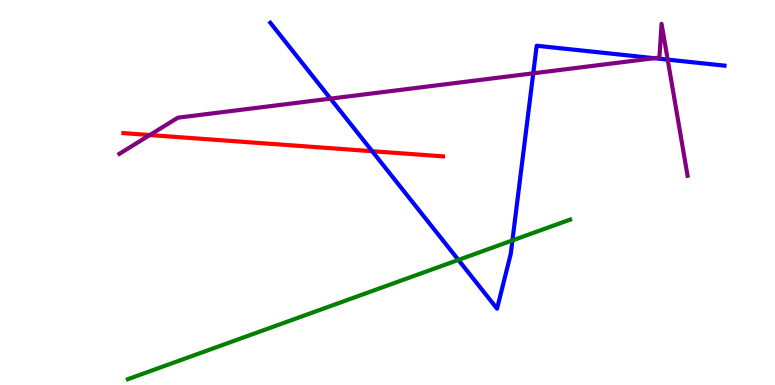[{'lines': ['blue', 'red'], 'intersections': [{'x': 4.8, 'y': 6.07}]}, {'lines': ['green', 'red'], 'intersections': []}, {'lines': ['purple', 'red'], 'intersections': [{'x': 1.93, 'y': 6.49}]}, {'lines': ['blue', 'green'], 'intersections': [{'x': 5.91, 'y': 3.25}, {'x': 6.61, 'y': 3.76}]}, {'lines': ['blue', 'purple'], 'intersections': [{'x': 4.26, 'y': 7.44}, {'x': 6.88, 'y': 8.1}, {'x': 8.44, 'y': 8.49}, {'x': 8.62, 'y': 8.45}]}, {'lines': ['green', 'purple'], 'intersections': []}]